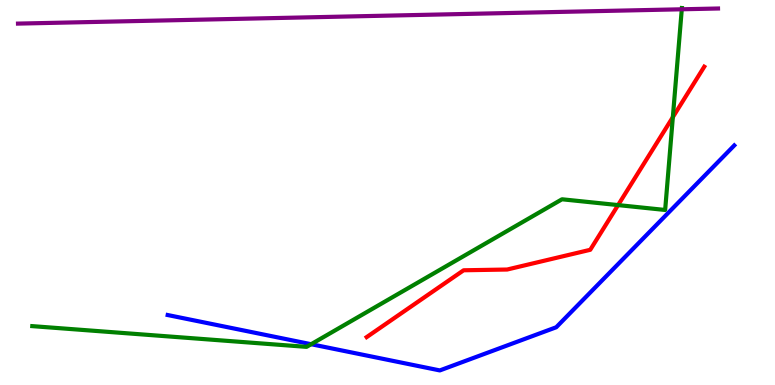[{'lines': ['blue', 'red'], 'intersections': []}, {'lines': ['green', 'red'], 'intersections': [{'x': 7.98, 'y': 4.67}, {'x': 8.68, 'y': 6.96}]}, {'lines': ['purple', 'red'], 'intersections': []}, {'lines': ['blue', 'green'], 'intersections': [{'x': 4.01, 'y': 1.06}]}, {'lines': ['blue', 'purple'], 'intersections': []}, {'lines': ['green', 'purple'], 'intersections': [{'x': 8.8, 'y': 9.76}]}]